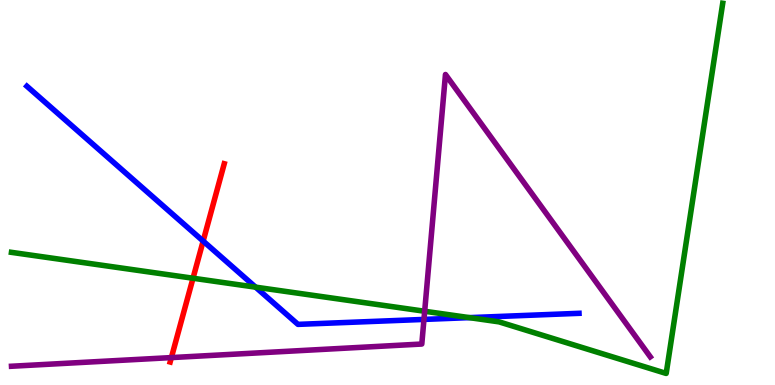[{'lines': ['blue', 'red'], 'intersections': [{'x': 2.62, 'y': 3.74}]}, {'lines': ['green', 'red'], 'intersections': [{'x': 2.49, 'y': 2.77}]}, {'lines': ['purple', 'red'], 'intersections': [{'x': 2.21, 'y': 0.712}]}, {'lines': ['blue', 'green'], 'intersections': [{'x': 3.3, 'y': 2.54}, {'x': 6.06, 'y': 1.75}]}, {'lines': ['blue', 'purple'], 'intersections': [{'x': 5.47, 'y': 1.7}]}, {'lines': ['green', 'purple'], 'intersections': [{'x': 5.48, 'y': 1.92}]}]